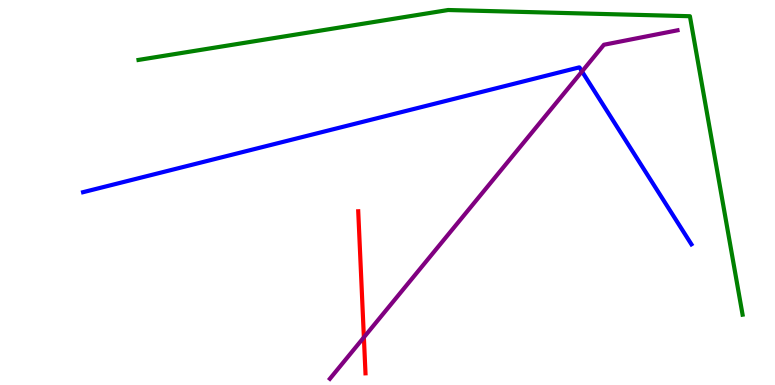[{'lines': ['blue', 'red'], 'intersections': []}, {'lines': ['green', 'red'], 'intersections': []}, {'lines': ['purple', 'red'], 'intersections': [{'x': 4.7, 'y': 1.24}]}, {'lines': ['blue', 'green'], 'intersections': []}, {'lines': ['blue', 'purple'], 'intersections': [{'x': 7.51, 'y': 8.14}]}, {'lines': ['green', 'purple'], 'intersections': []}]